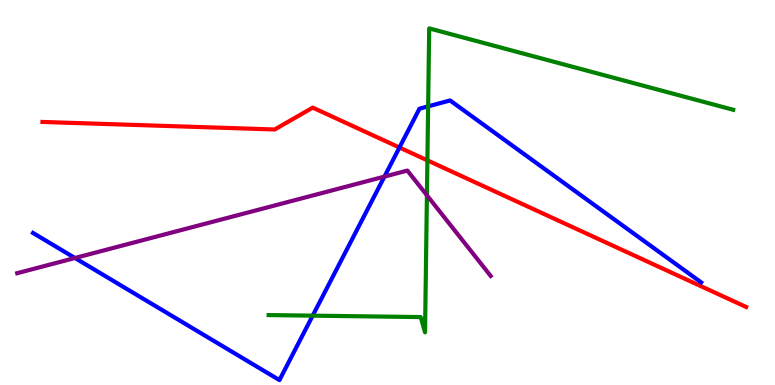[{'lines': ['blue', 'red'], 'intersections': [{'x': 5.15, 'y': 6.17}]}, {'lines': ['green', 'red'], 'intersections': [{'x': 5.51, 'y': 5.83}]}, {'lines': ['purple', 'red'], 'intersections': []}, {'lines': ['blue', 'green'], 'intersections': [{'x': 4.03, 'y': 1.8}, {'x': 5.52, 'y': 7.24}]}, {'lines': ['blue', 'purple'], 'intersections': [{'x': 0.967, 'y': 3.3}, {'x': 4.96, 'y': 5.41}]}, {'lines': ['green', 'purple'], 'intersections': [{'x': 5.51, 'y': 4.93}]}]